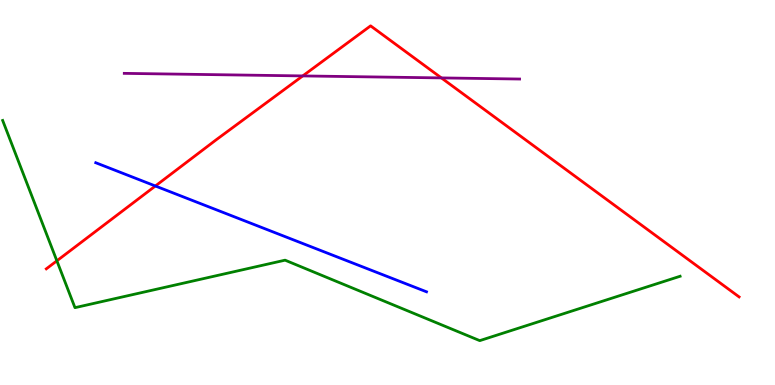[{'lines': ['blue', 'red'], 'intersections': [{'x': 2.0, 'y': 5.17}]}, {'lines': ['green', 'red'], 'intersections': [{'x': 0.734, 'y': 3.23}]}, {'lines': ['purple', 'red'], 'intersections': [{'x': 3.91, 'y': 8.03}, {'x': 5.7, 'y': 7.98}]}, {'lines': ['blue', 'green'], 'intersections': []}, {'lines': ['blue', 'purple'], 'intersections': []}, {'lines': ['green', 'purple'], 'intersections': []}]